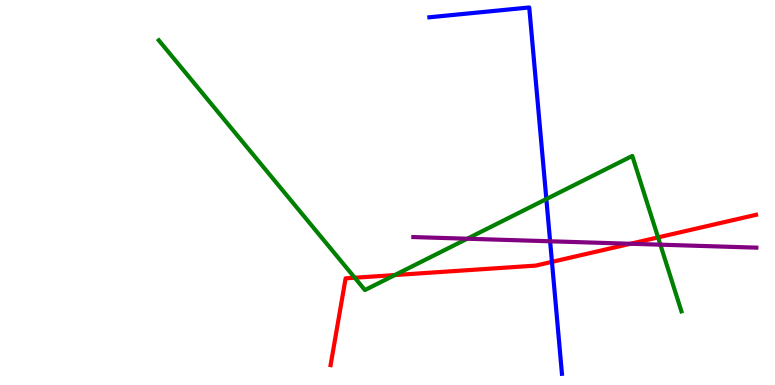[{'lines': ['blue', 'red'], 'intersections': [{'x': 7.12, 'y': 3.2}]}, {'lines': ['green', 'red'], 'intersections': [{'x': 4.58, 'y': 2.79}, {'x': 5.09, 'y': 2.86}, {'x': 8.49, 'y': 3.83}]}, {'lines': ['purple', 'red'], 'intersections': [{'x': 8.14, 'y': 3.67}]}, {'lines': ['blue', 'green'], 'intersections': [{'x': 7.05, 'y': 4.83}]}, {'lines': ['blue', 'purple'], 'intersections': [{'x': 7.1, 'y': 3.73}]}, {'lines': ['green', 'purple'], 'intersections': [{'x': 6.03, 'y': 3.8}, {'x': 8.52, 'y': 3.64}]}]